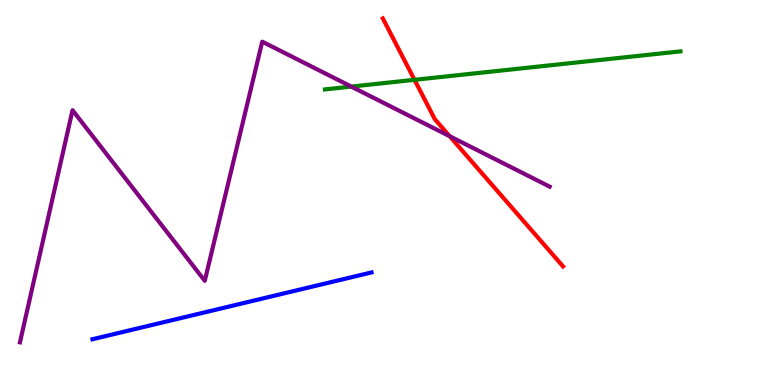[{'lines': ['blue', 'red'], 'intersections': []}, {'lines': ['green', 'red'], 'intersections': [{'x': 5.35, 'y': 7.93}]}, {'lines': ['purple', 'red'], 'intersections': [{'x': 5.8, 'y': 6.46}]}, {'lines': ['blue', 'green'], 'intersections': []}, {'lines': ['blue', 'purple'], 'intersections': []}, {'lines': ['green', 'purple'], 'intersections': [{'x': 4.53, 'y': 7.75}]}]